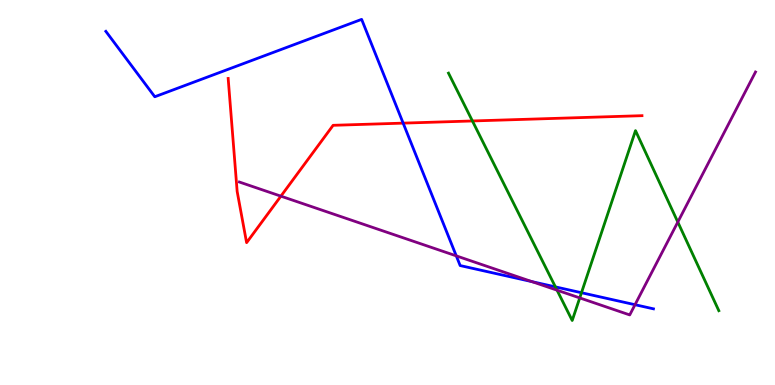[{'lines': ['blue', 'red'], 'intersections': [{'x': 5.2, 'y': 6.8}]}, {'lines': ['green', 'red'], 'intersections': [{'x': 6.1, 'y': 6.86}]}, {'lines': ['purple', 'red'], 'intersections': [{'x': 3.62, 'y': 4.9}]}, {'lines': ['blue', 'green'], 'intersections': [{'x': 7.17, 'y': 2.55}, {'x': 7.5, 'y': 2.4}]}, {'lines': ['blue', 'purple'], 'intersections': [{'x': 5.89, 'y': 3.35}, {'x': 6.86, 'y': 2.69}, {'x': 8.19, 'y': 2.09}]}, {'lines': ['green', 'purple'], 'intersections': [{'x': 7.19, 'y': 2.46}, {'x': 7.48, 'y': 2.26}, {'x': 8.75, 'y': 4.23}]}]